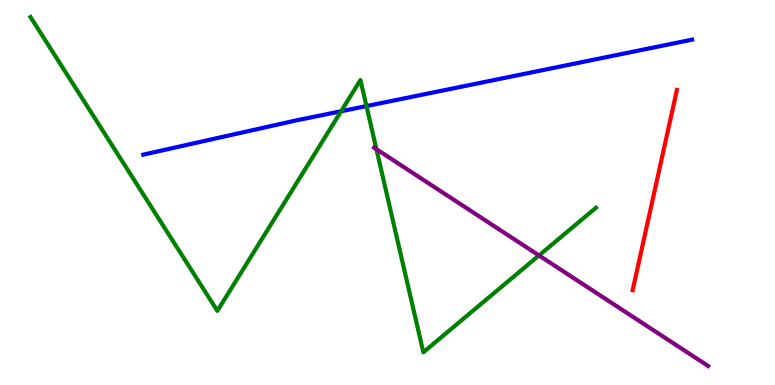[{'lines': ['blue', 'red'], 'intersections': []}, {'lines': ['green', 'red'], 'intersections': []}, {'lines': ['purple', 'red'], 'intersections': []}, {'lines': ['blue', 'green'], 'intersections': [{'x': 4.4, 'y': 7.11}, {'x': 4.73, 'y': 7.24}]}, {'lines': ['blue', 'purple'], 'intersections': []}, {'lines': ['green', 'purple'], 'intersections': [{'x': 4.86, 'y': 6.12}, {'x': 6.95, 'y': 3.36}]}]